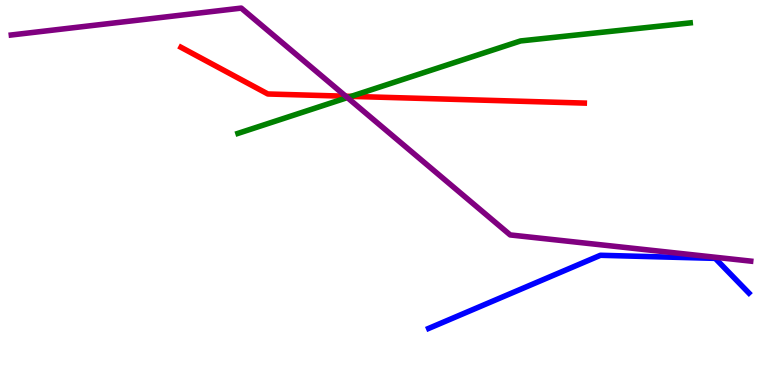[{'lines': ['blue', 'red'], 'intersections': []}, {'lines': ['green', 'red'], 'intersections': [{'x': 4.53, 'y': 7.5}]}, {'lines': ['purple', 'red'], 'intersections': [{'x': 4.46, 'y': 7.5}]}, {'lines': ['blue', 'green'], 'intersections': []}, {'lines': ['blue', 'purple'], 'intersections': []}, {'lines': ['green', 'purple'], 'intersections': [{'x': 4.48, 'y': 7.46}]}]